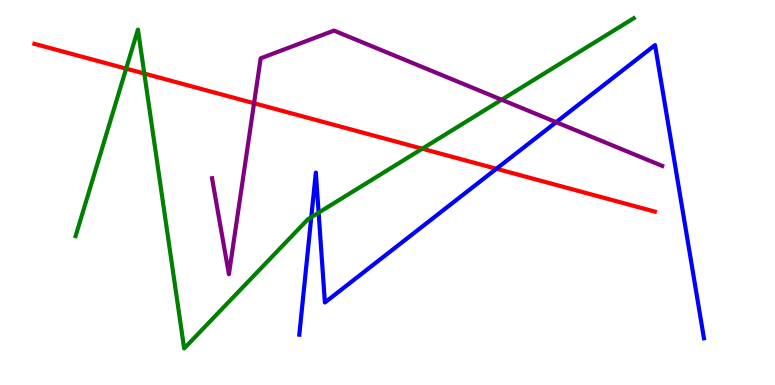[{'lines': ['blue', 'red'], 'intersections': [{'x': 6.41, 'y': 5.62}]}, {'lines': ['green', 'red'], 'intersections': [{'x': 1.63, 'y': 8.22}, {'x': 1.86, 'y': 8.09}, {'x': 5.45, 'y': 6.14}]}, {'lines': ['purple', 'red'], 'intersections': [{'x': 3.28, 'y': 7.32}]}, {'lines': ['blue', 'green'], 'intersections': [{'x': 4.02, 'y': 4.36}, {'x': 4.11, 'y': 4.48}]}, {'lines': ['blue', 'purple'], 'intersections': [{'x': 7.18, 'y': 6.83}]}, {'lines': ['green', 'purple'], 'intersections': [{'x': 6.47, 'y': 7.41}]}]